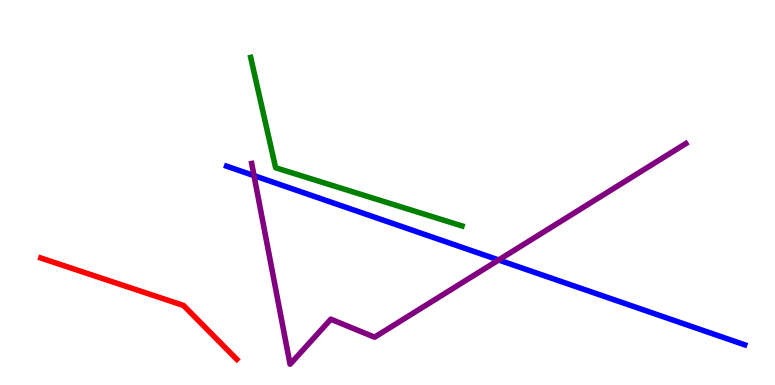[{'lines': ['blue', 'red'], 'intersections': []}, {'lines': ['green', 'red'], 'intersections': []}, {'lines': ['purple', 'red'], 'intersections': []}, {'lines': ['blue', 'green'], 'intersections': []}, {'lines': ['blue', 'purple'], 'intersections': [{'x': 3.28, 'y': 5.44}, {'x': 6.43, 'y': 3.25}]}, {'lines': ['green', 'purple'], 'intersections': []}]